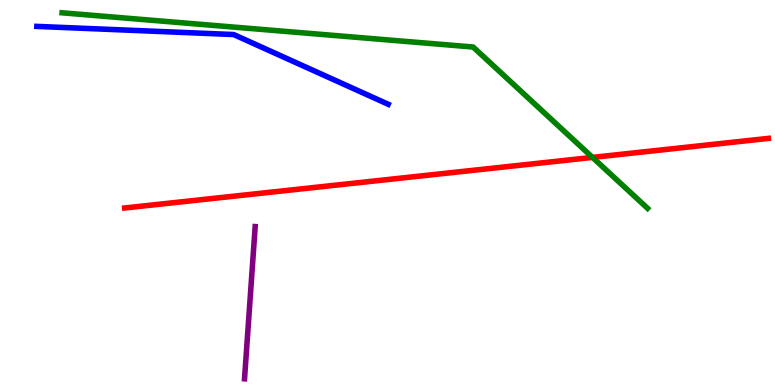[{'lines': ['blue', 'red'], 'intersections': []}, {'lines': ['green', 'red'], 'intersections': [{'x': 7.65, 'y': 5.91}]}, {'lines': ['purple', 'red'], 'intersections': []}, {'lines': ['blue', 'green'], 'intersections': []}, {'lines': ['blue', 'purple'], 'intersections': []}, {'lines': ['green', 'purple'], 'intersections': []}]